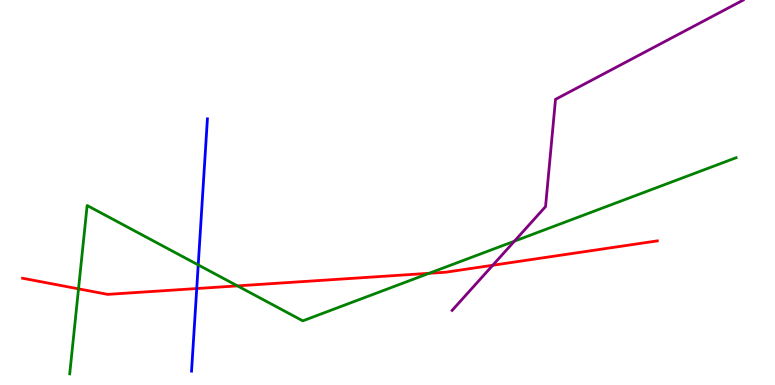[{'lines': ['blue', 'red'], 'intersections': [{'x': 2.54, 'y': 2.51}]}, {'lines': ['green', 'red'], 'intersections': [{'x': 1.01, 'y': 2.5}, {'x': 3.06, 'y': 2.57}, {'x': 5.54, 'y': 2.9}]}, {'lines': ['purple', 'red'], 'intersections': [{'x': 6.36, 'y': 3.11}]}, {'lines': ['blue', 'green'], 'intersections': [{'x': 2.56, 'y': 3.12}]}, {'lines': ['blue', 'purple'], 'intersections': []}, {'lines': ['green', 'purple'], 'intersections': [{'x': 6.64, 'y': 3.74}]}]